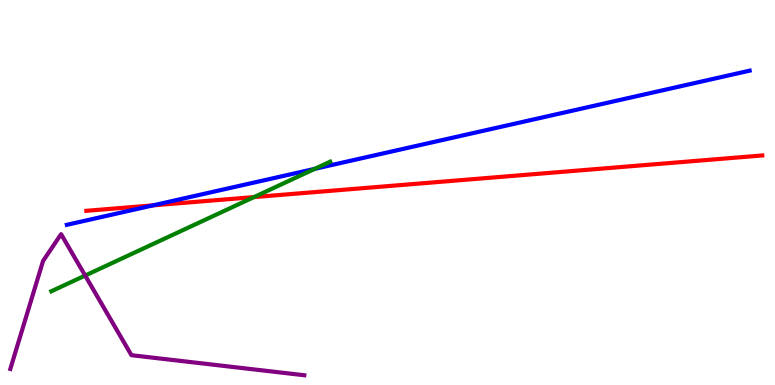[{'lines': ['blue', 'red'], 'intersections': [{'x': 1.98, 'y': 4.67}]}, {'lines': ['green', 'red'], 'intersections': [{'x': 3.28, 'y': 4.88}]}, {'lines': ['purple', 'red'], 'intersections': []}, {'lines': ['blue', 'green'], 'intersections': [{'x': 4.06, 'y': 5.61}]}, {'lines': ['blue', 'purple'], 'intersections': []}, {'lines': ['green', 'purple'], 'intersections': [{'x': 1.1, 'y': 2.84}]}]